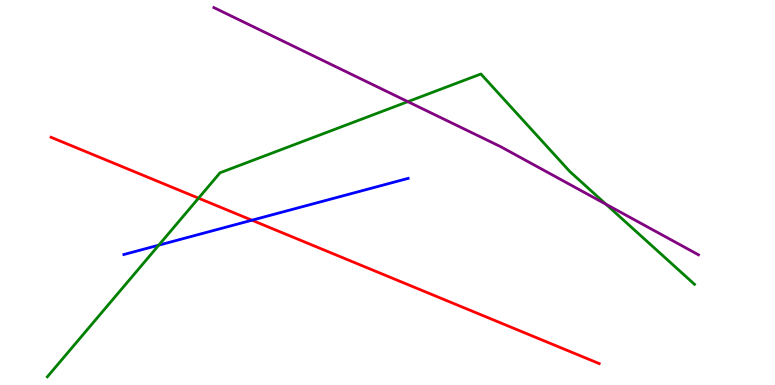[{'lines': ['blue', 'red'], 'intersections': [{'x': 3.25, 'y': 4.28}]}, {'lines': ['green', 'red'], 'intersections': [{'x': 2.56, 'y': 4.85}]}, {'lines': ['purple', 'red'], 'intersections': []}, {'lines': ['blue', 'green'], 'intersections': [{'x': 2.05, 'y': 3.63}]}, {'lines': ['blue', 'purple'], 'intersections': []}, {'lines': ['green', 'purple'], 'intersections': [{'x': 5.26, 'y': 7.36}, {'x': 7.82, 'y': 4.69}]}]